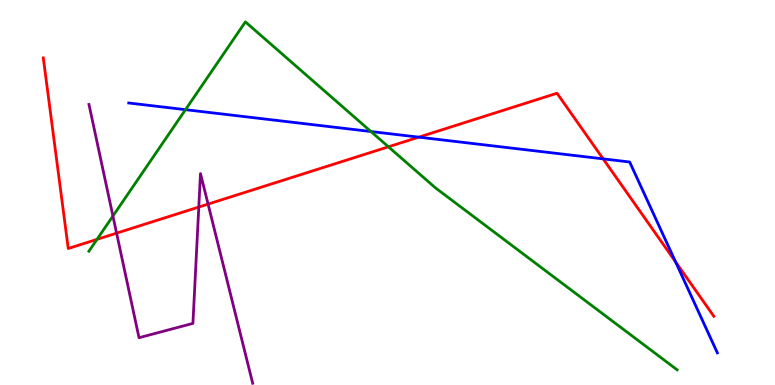[{'lines': ['blue', 'red'], 'intersections': [{'x': 5.4, 'y': 6.44}, {'x': 7.78, 'y': 5.87}, {'x': 8.72, 'y': 3.2}]}, {'lines': ['green', 'red'], 'intersections': [{'x': 1.25, 'y': 3.78}, {'x': 5.01, 'y': 6.19}]}, {'lines': ['purple', 'red'], 'intersections': [{'x': 1.5, 'y': 3.94}, {'x': 2.57, 'y': 4.62}, {'x': 2.68, 'y': 4.7}]}, {'lines': ['blue', 'green'], 'intersections': [{'x': 2.39, 'y': 7.15}, {'x': 4.79, 'y': 6.58}]}, {'lines': ['blue', 'purple'], 'intersections': []}, {'lines': ['green', 'purple'], 'intersections': [{'x': 1.46, 'y': 4.39}]}]